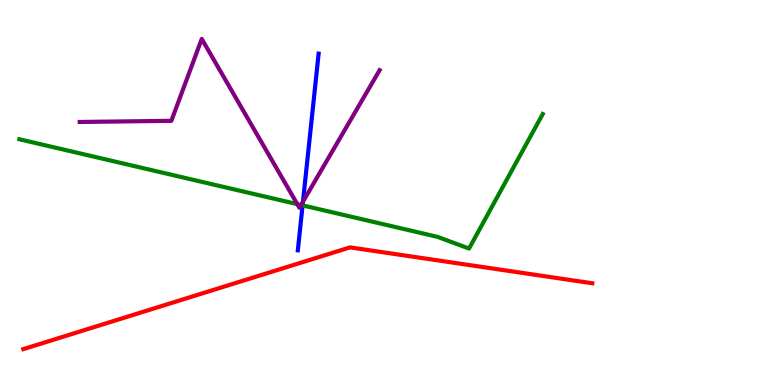[{'lines': ['blue', 'red'], 'intersections': []}, {'lines': ['green', 'red'], 'intersections': []}, {'lines': ['purple', 'red'], 'intersections': []}, {'lines': ['blue', 'green'], 'intersections': [{'x': 3.9, 'y': 4.67}]}, {'lines': ['blue', 'purple'], 'intersections': [{'x': 3.91, 'y': 4.76}]}, {'lines': ['green', 'purple'], 'intersections': [{'x': 3.84, 'y': 4.7}, {'x': 3.88, 'y': 4.68}]}]